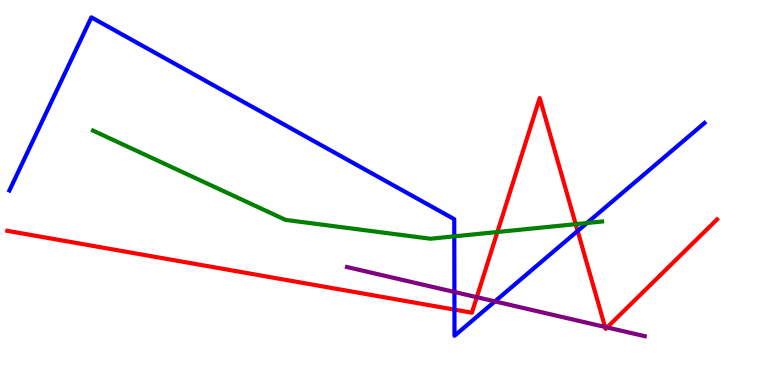[{'lines': ['blue', 'red'], 'intersections': [{'x': 5.86, 'y': 1.96}, {'x': 7.45, 'y': 4.0}]}, {'lines': ['green', 'red'], 'intersections': [{'x': 6.42, 'y': 3.97}, {'x': 7.43, 'y': 4.18}]}, {'lines': ['purple', 'red'], 'intersections': [{'x': 6.15, 'y': 2.28}, {'x': 7.81, 'y': 1.51}, {'x': 7.83, 'y': 1.5}]}, {'lines': ['blue', 'green'], 'intersections': [{'x': 5.86, 'y': 3.86}, {'x': 7.57, 'y': 4.21}]}, {'lines': ['blue', 'purple'], 'intersections': [{'x': 5.86, 'y': 2.42}, {'x': 6.39, 'y': 2.17}]}, {'lines': ['green', 'purple'], 'intersections': []}]